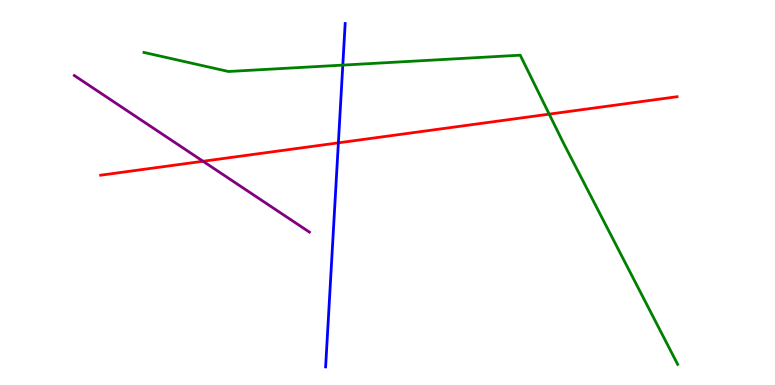[{'lines': ['blue', 'red'], 'intersections': [{'x': 4.37, 'y': 6.29}]}, {'lines': ['green', 'red'], 'intersections': [{'x': 7.09, 'y': 7.04}]}, {'lines': ['purple', 'red'], 'intersections': [{'x': 2.62, 'y': 5.81}]}, {'lines': ['blue', 'green'], 'intersections': [{'x': 4.42, 'y': 8.31}]}, {'lines': ['blue', 'purple'], 'intersections': []}, {'lines': ['green', 'purple'], 'intersections': []}]